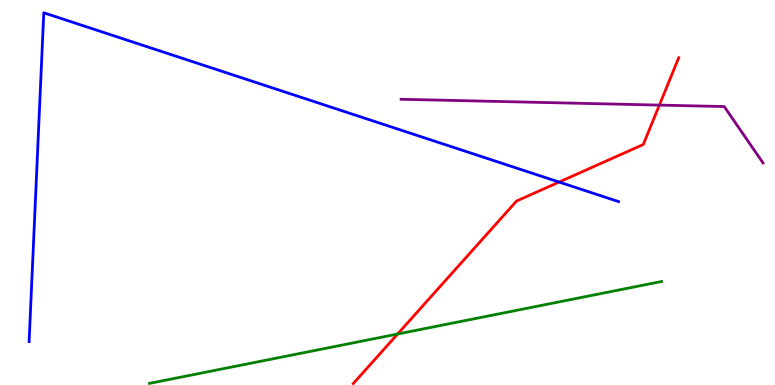[{'lines': ['blue', 'red'], 'intersections': [{'x': 7.21, 'y': 5.27}]}, {'lines': ['green', 'red'], 'intersections': [{'x': 5.13, 'y': 1.32}]}, {'lines': ['purple', 'red'], 'intersections': [{'x': 8.51, 'y': 7.27}]}, {'lines': ['blue', 'green'], 'intersections': []}, {'lines': ['blue', 'purple'], 'intersections': []}, {'lines': ['green', 'purple'], 'intersections': []}]